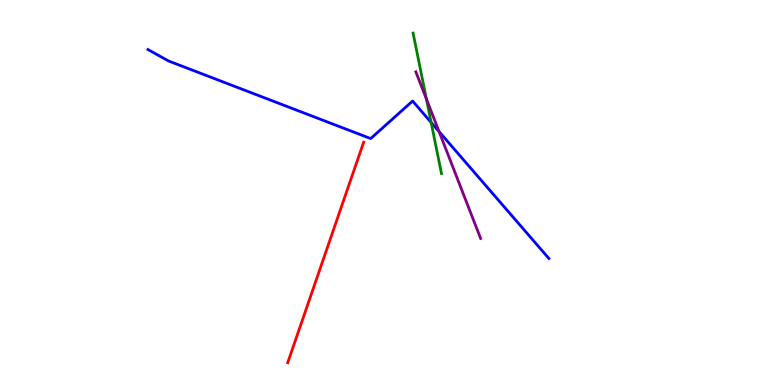[{'lines': ['blue', 'red'], 'intersections': []}, {'lines': ['green', 'red'], 'intersections': []}, {'lines': ['purple', 'red'], 'intersections': []}, {'lines': ['blue', 'green'], 'intersections': [{'x': 5.56, 'y': 6.82}]}, {'lines': ['blue', 'purple'], 'intersections': [{'x': 5.67, 'y': 6.58}]}, {'lines': ['green', 'purple'], 'intersections': [{'x': 5.5, 'y': 7.43}]}]